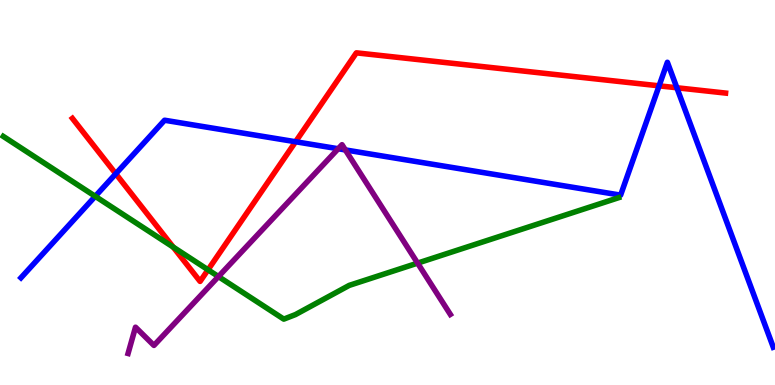[{'lines': ['blue', 'red'], 'intersections': [{'x': 1.49, 'y': 5.49}, {'x': 3.81, 'y': 6.32}, {'x': 8.5, 'y': 7.77}, {'x': 8.73, 'y': 7.72}]}, {'lines': ['green', 'red'], 'intersections': [{'x': 2.24, 'y': 3.58}, {'x': 2.68, 'y': 2.99}]}, {'lines': ['purple', 'red'], 'intersections': []}, {'lines': ['blue', 'green'], 'intersections': [{'x': 1.23, 'y': 4.9}]}, {'lines': ['blue', 'purple'], 'intersections': [{'x': 4.36, 'y': 6.14}, {'x': 4.46, 'y': 6.11}]}, {'lines': ['green', 'purple'], 'intersections': [{'x': 2.82, 'y': 2.82}, {'x': 5.39, 'y': 3.17}]}]